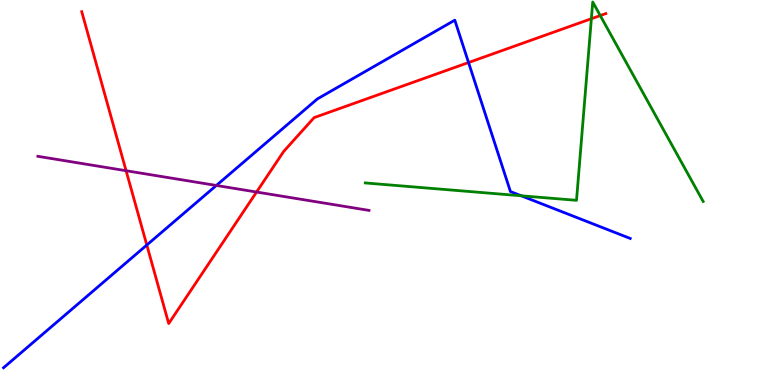[{'lines': ['blue', 'red'], 'intersections': [{'x': 1.89, 'y': 3.64}, {'x': 6.05, 'y': 8.38}]}, {'lines': ['green', 'red'], 'intersections': [{'x': 7.63, 'y': 9.51}, {'x': 7.75, 'y': 9.6}]}, {'lines': ['purple', 'red'], 'intersections': [{'x': 1.63, 'y': 5.57}, {'x': 3.31, 'y': 5.01}]}, {'lines': ['blue', 'green'], 'intersections': [{'x': 6.73, 'y': 4.91}]}, {'lines': ['blue', 'purple'], 'intersections': [{'x': 2.79, 'y': 5.18}]}, {'lines': ['green', 'purple'], 'intersections': []}]